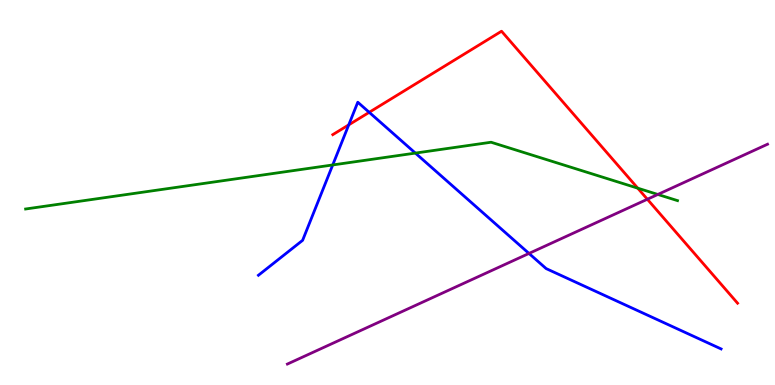[{'lines': ['blue', 'red'], 'intersections': [{'x': 4.5, 'y': 6.76}, {'x': 4.76, 'y': 7.08}]}, {'lines': ['green', 'red'], 'intersections': [{'x': 8.23, 'y': 5.11}]}, {'lines': ['purple', 'red'], 'intersections': [{'x': 8.35, 'y': 4.82}]}, {'lines': ['blue', 'green'], 'intersections': [{'x': 4.29, 'y': 5.72}, {'x': 5.36, 'y': 6.02}]}, {'lines': ['blue', 'purple'], 'intersections': [{'x': 6.83, 'y': 3.42}]}, {'lines': ['green', 'purple'], 'intersections': [{'x': 8.49, 'y': 4.95}]}]